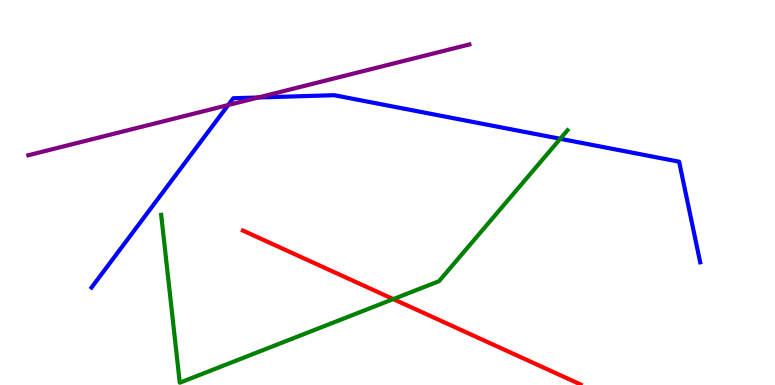[{'lines': ['blue', 'red'], 'intersections': []}, {'lines': ['green', 'red'], 'intersections': [{'x': 5.07, 'y': 2.23}]}, {'lines': ['purple', 'red'], 'intersections': []}, {'lines': ['blue', 'green'], 'intersections': [{'x': 7.23, 'y': 6.4}]}, {'lines': ['blue', 'purple'], 'intersections': [{'x': 2.94, 'y': 7.27}, {'x': 3.33, 'y': 7.47}]}, {'lines': ['green', 'purple'], 'intersections': []}]